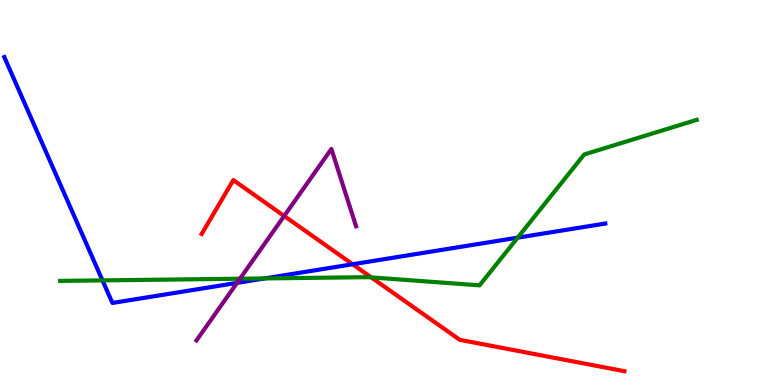[{'lines': ['blue', 'red'], 'intersections': [{'x': 4.55, 'y': 3.14}]}, {'lines': ['green', 'red'], 'intersections': [{'x': 4.79, 'y': 2.8}]}, {'lines': ['purple', 'red'], 'intersections': [{'x': 3.67, 'y': 4.39}]}, {'lines': ['blue', 'green'], 'intersections': [{'x': 1.32, 'y': 2.72}, {'x': 3.42, 'y': 2.77}, {'x': 6.68, 'y': 3.83}]}, {'lines': ['blue', 'purple'], 'intersections': [{'x': 3.06, 'y': 2.65}]}, {'lines': ['green', 'purple'], 'intersections': [{'x': 3.1, 'y': 2.76}]}]